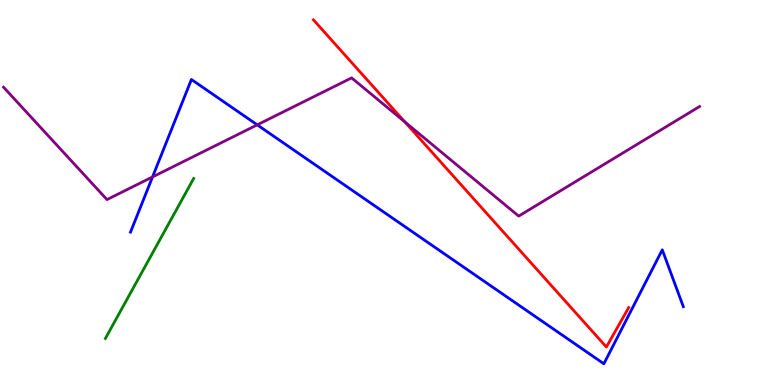[{'lines': ['blue', 'red'], 'intersections': []}, {'lines': ['green', 'red'], 'intersections': []}, {'lines': ['purple', 'red'], 'intersections': [{'x': 5.22, 'y': 6.84}]}, {'lines': ['blue', 'green'], 'intersections': []}, {'lines': ['blue', 'purple'], 'intersections': [{'x': 1.97, 'y': 5.4}, {'x': 3.32, 'y': 6.76}]}, {'lines': ['green', 'purple'], 'intersections': []}]